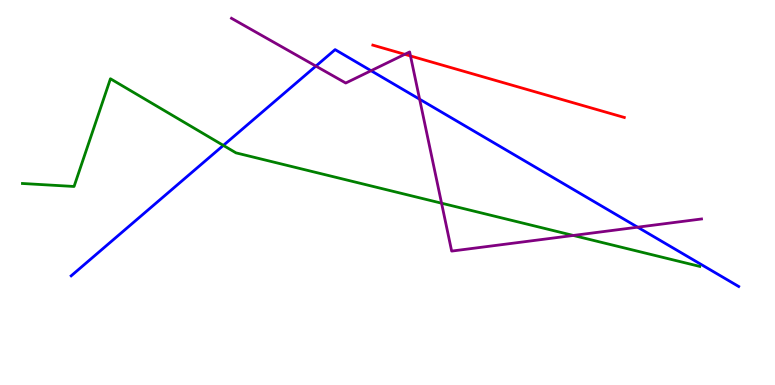[{'lines': ['blue', 'red'], 'intersections': []}, {'lines': ['green', 'red'], 'intersections': []}, {'lines': ['purple', 'red'], 'intersections': [{'x': 5.22, 'y': 8.59}, {'x': 5.3, 'y': 8.55}]}, {'lines': ['blue', 'green'], 'intersections': [{'x': 2.88, 'y': 6.22}]}, {'lines': ['blue', 'purple'], 'intersections': [{'x': 4.08, 'y': 8.28}, {'x': 4.79, 'y': 8.16}, {'x': 5.41, 'y': 7.42}, {'x': 8.23, 'y': 4.1}]}, {'lines': ['green', 'purple'], 'intersections': [{'x': 5.7, 'y': 4.72}, {'x': 7.4, 'y': 3.88}]}]